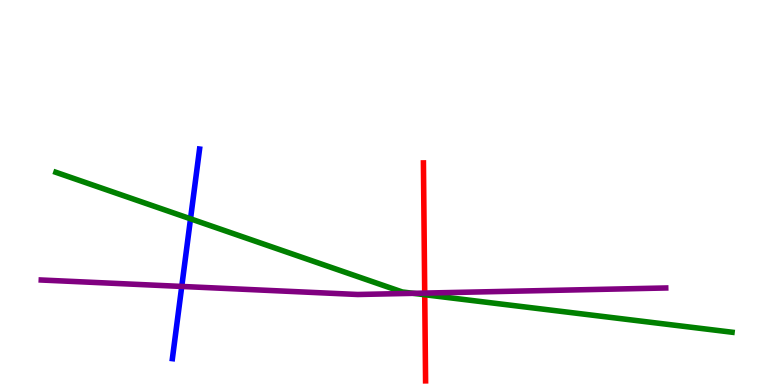[{'lines': ['blue', 'red'], 'intersections': []}, {'lines': ['green', 'red'], 'intersections': [{'x': 5.48, 'y': 2.34}]}, {'lines': ['purple', 'red'], 'intersections': [{'x': 5.48, 'y': 2.39}]}, {'lines': ['blue', 'green'], 'intersections': [{'x': 2.46, 'y': 4.32}]}, {'lines': ['blue', 'purple'], 'intersections': [{'x': 2.35, 'y': 2.56}]}, {'lines': ['green', 'purple'], 'intersections': [{'x': 5.33, 'y': 2.38}]}]